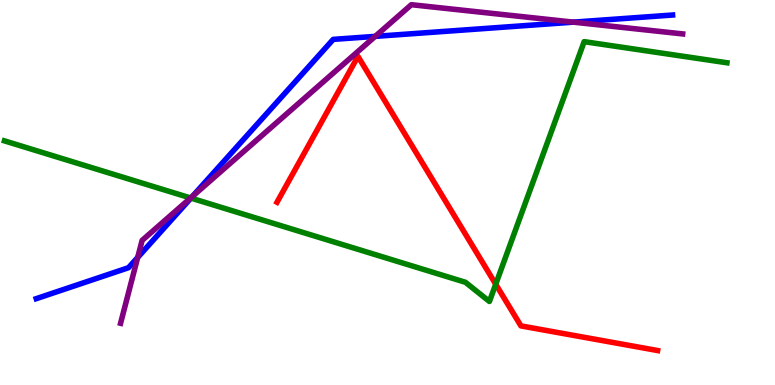[{'lines': ['blue', 'red'], 'intersections': []}, {'lines': ['green', 'red'], 'intersections': [{'x': 6.4, 'y': 2.62}]}, {'lines': ['purple', 'red'], 'intersections': []}, {'lines': ['blue', 'green'], 'intersections': [{'x': 2.46, 'y': 4.86}]}, {'lines': ['blue', 'purple'], 'intersections': [{'x': 1.78, 'y': 3.31}, {'x': 2.49, 'y': 4.9}, {'x': 4.84, 'y': 9.06}, {'x': 7.4, 'y': 9.42}]}, {'lines': ['green', 'purple'], 'intersections': [{'x': 2.46, 'y': 4.86}]}]